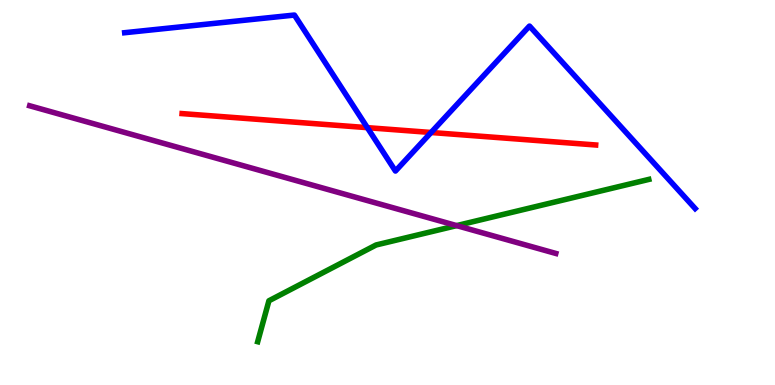[{'lines': ['blue', 'red'], 'intersections': [{'x': 4.74, 'y': 6.68}, {'x': 5.56, 'y': 6.56}]}, {'lines': ['green', 'red'], 'intersections': []}, {'lines': ['purple', 'red'], 'intersections': []}, {'lines': ['blue', 'green'], 'intersections': []}, {'lines': ['blue', 'purple'], 'intersections': []}, {'lines': ['green', 'purple'], 'intersections': [{'x': 5.89, 'y': 4.14}]}]